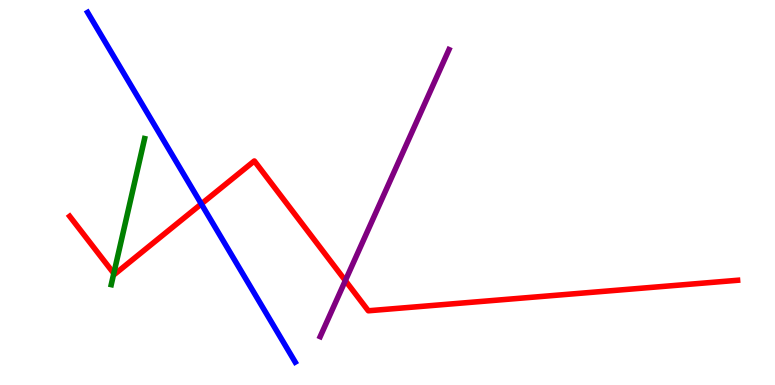[{'lines': ['blue', 'red'], 'intersections': [{'x': 2.6, 'y': 4.7}]}, {'lines': ['green', 'red'], 'intersections': [{'x': 1.47, 'y': 2.9}]}, {'lines': ['purple', 'red'], 'intersections': [{'x': 4.46, 'y': 2.71}]}, {'lines': ['blue', 'green'], 'intersections': []}, {'lines': ['blue', 'purple'], 'intersections': []}, {'lines': ['green', 'purple'], 'intersections': []}]